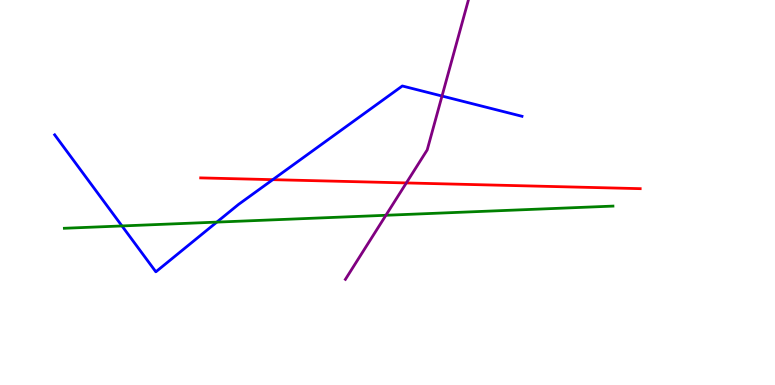[{'lines': ['blue', 'red'], 'intersections': [{'x': 3.52, 'y': 5.33}]}, {'lines': ['green', 'red'], 'intersections': []}, {'lines': ['purple', 'red'], 'intersections': [{'x': 5.24, 'y': 5.25}]}, {'lines': ['blue', 'green'], 'intersections': [{'x': 1.57, 'y': 4.13}, {'x': 2.8, 'y': 4.23}]}, {'lines': ['blue', 'purple'], 'intersections': [{'x': 5.7, 'y': 7.51}]}, {'lines': ['green', 'purple'], 'intersections': [{'x': 4.98, 'y': 4.41}]}]